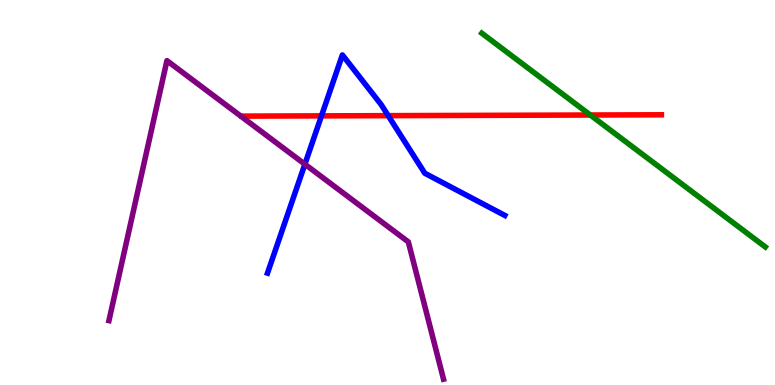[{'lines': ['blue', 'red'], 'intersections': [{'x': 4.15, 'y': 6.99}, {'x': 5.01, 'y': 7.0}]}, {'lines': ['green', 'red'], 'intersections': [{'x': 7.62, 'y': 7.01}]}, {'lines': ['purple', 'red'], 'intersections': []}, {'lines': ['blue', 'green'], 'intersections': []}, {'lines': ['blue', 'purple'], 'intersections': [{'x': 3.93, 'y': 5.73}]}, {'lines': ['green', 'purple'], 'intersections': []}]